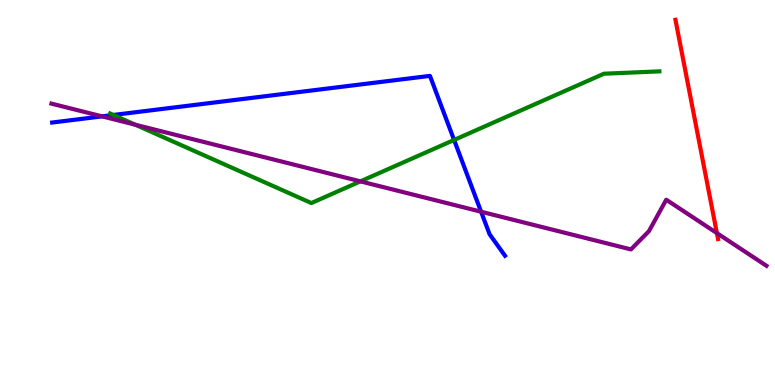[{'lines': ['blue', 'red'], 'intersections': []}, {'lines': ['green', 'red'], 'intersections': []}, {'lines': ['purple', 'red'], 'intersections': [{'x': 9.25, 'y': 3.95}]}, {'lines': ['blue', 'green'], 'intersections': [{'x': 1.46, 'y': 7.01}, {'x': 5.86, 'y': 6.36}]}, {'lines': ['blue', 'purple'], 'intersections': [{'x': 1.32, 'y': 6.98}, {'x': 6.21, 'y': 4.5}]}, {'lines': ['green', 'purple'], 'intersections': [{'x': 1.75, 'y': 6.76}, {'x': 4.65, 'y': 5.29}]}]